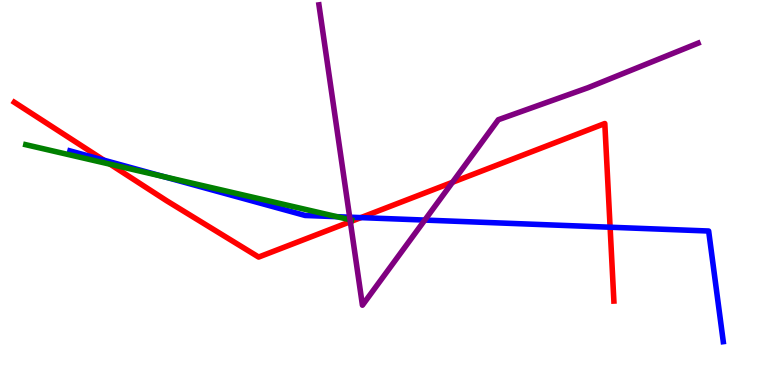[{'lines': ['blue', 'red'], 'intersections': [{'x': 1.34, 'y': 5.84}, {'x': 4.66, 'y': 4.35}, {'x': 7.87, 'y': 4.1}]}, {'lines': ['green', 'red'], 'intersections': [{'x': 1.42, 'y': 5.73}]}, {'lines': ['purple', 'red'], 'intersections': [{'x': 4.52, 'y': 4.24}, {'x': 5.84, 'y': 5.27}]}, {'lines': ['blue', 'green'], 'intersections': [{'x': 2.11, 'y': 5.41}, {'x': 4.35, 'y': 4.37}]}, {'lines': ['blue', 'purple'], 'intersections': [{'x': 4.51, 'y': 4.36}, {'x': 5.48, 'y': 4.28}]}, {'lines': ['green', 'purple'], 'intersections': [{'x': 4.52, 'y': 4.29}]}]